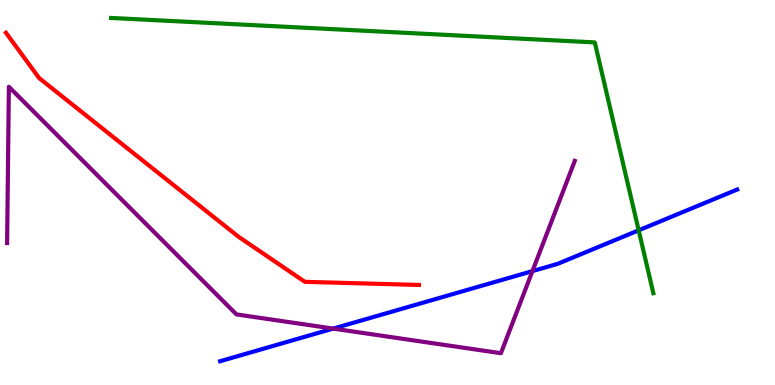[{'lines': ['blue', 'red'], 'intersections': []}, {'lines': ['green', 'red'], 'intersections': []}, {'lines': ['purple', 'red'], 'intersections': []}, {'lines': ['blue', 'green'], 'intersections': [{'x': 8.24, 'y': 4.02}]}, {'lines': ['blue', 'purple'], 'intersections': [{'x': 4.3, 'y': 1.46}, {'x': 6.87, 'y': 2.96}]}, {'lines': ['green', 'purple'], 'intersections': []}]